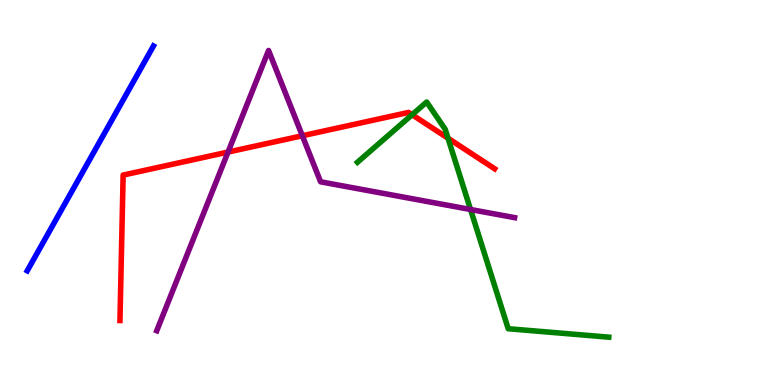[{'lines': ['blue', 'red'], 'intersections': []}, {'lines': ['green', 'red'], 'intersections': [{'x': 5.32, 'y': 7.02}, {'x': 5.78, 'y': 6.41}]}, {'lines': ['purple', 'red'], 'intersections': [{'x': 2.94, 'y': 6.05}, {'x': 3.9, 'y': 6.47}]}, {'lines': ['blue', 'green'], 'intersections': []}, {'lines': ['blue', 'purple'], 'intersections': []}, {'lines': ['green', 'purple'], 'intersections': [{'x': 6.07, 'y': 4.56}]}]